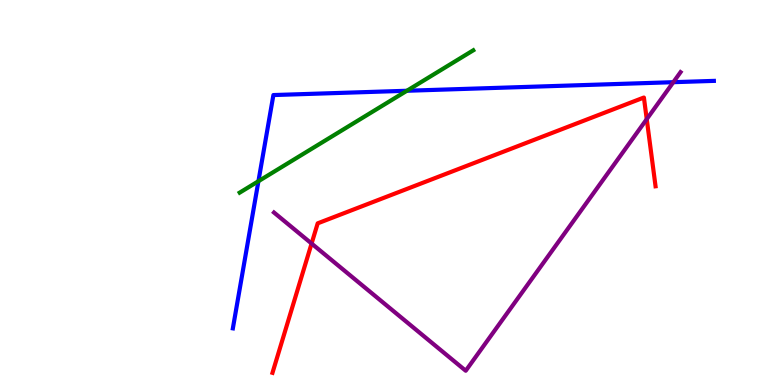[{'lines': ['blue', 'red'], 'intersections': []}, {'lines': ['green', 'red'], 'intersections': []}, {'lines': ['purple', 'red'], 'intersections': [{'x': 4.02, 'y': 3.67}, {'x': 8.34, 'y': 6.91}]}, {'lines': ['blue', 'green'], 'intersections': [{'x': 3.33, 'y': 5.29}, {'x': 5.25, 'y': 7.64}]}, {'lines': ['blue', 'purple'], 'intersections': [{'x': 8.69, 'y': 7.87}]}, {'lines': ['green', 'purple'], 'intersections': []}]